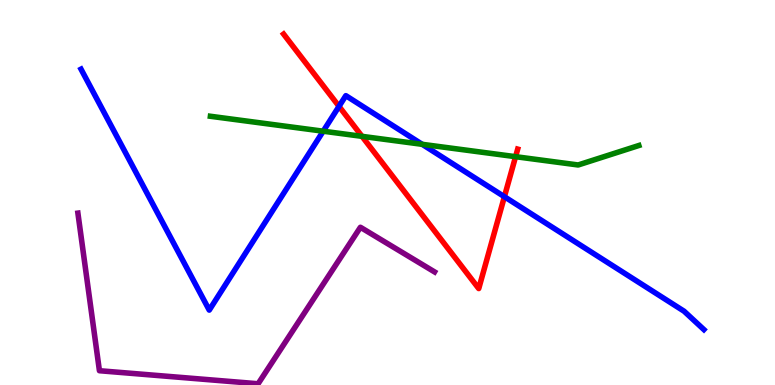[{'lines': ['blue', 'red'], 'intersections': [{'x': 4.37, 'y': 7.24}, {'x': 6.51, 'y': 4.89}]}, {'lines': ['green', 'red'], 'intersections': [{'x': 4.67, 'y': 6.46}, {'x': 6.65, 'y': 5.93}]}, {'lines': ['purple', 'red'], 'intersections': []}, {'lines': ['blue', 'green'], 'intersections': [{'x': 4.17, 'y': 6.59}, {'x': 5.45, 'y': 6.25}]}, {'lines': ['blue', 'purple'], 'intersections': []}, {'lines': ['green', 'purple'], 'intersections': []}]